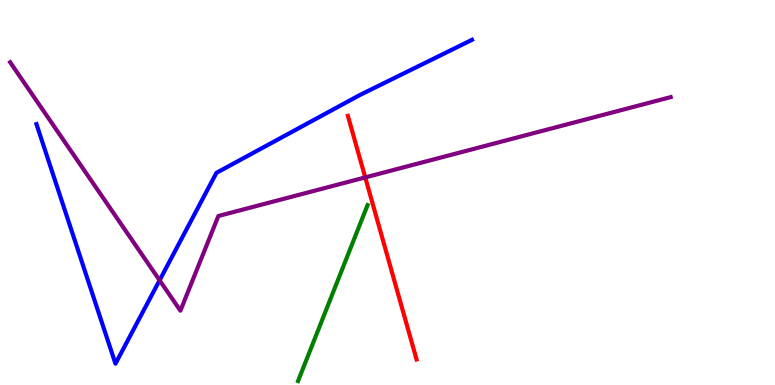[{'lines': ['blue', 'red'], 'intersections': []}, {'lines': ['green', 'red'], 'intersections': []}, {'lines': ['purple', 'red'], 'intersections': [{'x': 4.71, 'y': 5.39}]}, {'lines': ['blue', 'green'], 'intersections': []}, {'lines': ['blue', 'purple'], 'intersections': [{'x': 2.06, 'y': 2.72}]}, {'lines': ['green', 'purple'], 'intersections': []}]